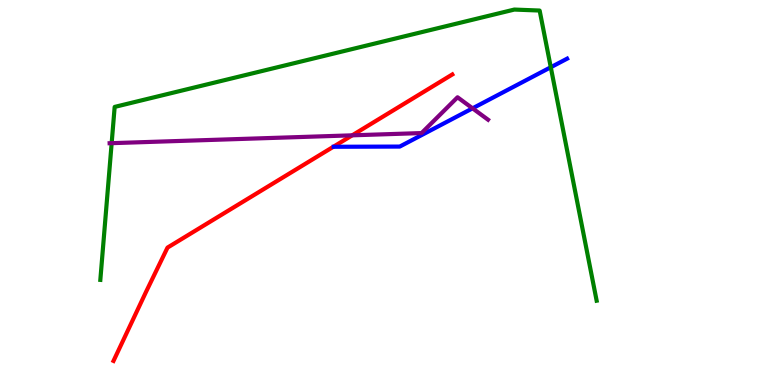[{'lines': ['blue', 'red'], 'intersections': []}, {'lines': ['green', 'red'], 'intersections': []}, {'lines': ['purple', 'red'], 'intersections': [{'x': 4.54, 'y': 6.48}]}, {'lines': ['blue', 'green'], 'intersections': [{'x': 7.11, 'y': 8.25}]}, {'lines': ['blue', 'purple'], 'intersections': [{'x': 6.1, 'y': 7.19}]}, {'lines': ['green', 'purple'], 'intersections': [{'x': 1.44, 'y': 6.28}]}]